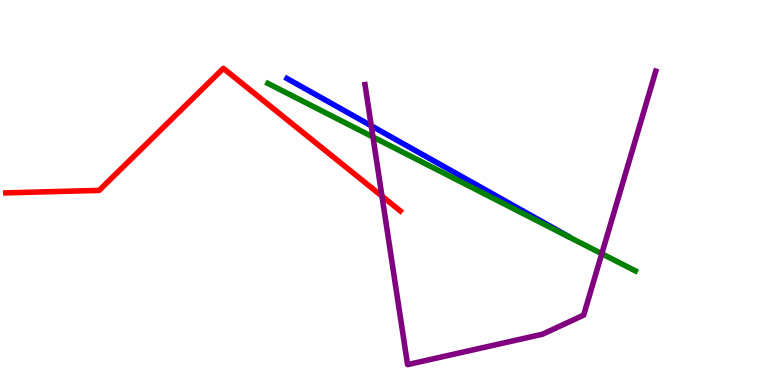[{'lines': ['blue', 'red'], 'intersections': []}, {'lines': ['green', 'red'], 'intersections': []}, {'lines': ['purple', 'red'], 'intersections': [{'x': 4.93, 'y': 4.9}]}, {'lines': ['blue', 'green'], 'intersections': []}, {'lines': ['blue', 'purple'], 'intersections': [{'x': 4.79, 'y': 6.73}]}, {'lines': ['green', 'purple'], 'intersections': [{'x': 4.81, 'y': 6.44}, {'x': 7.77, 'y': 3.41}]}]